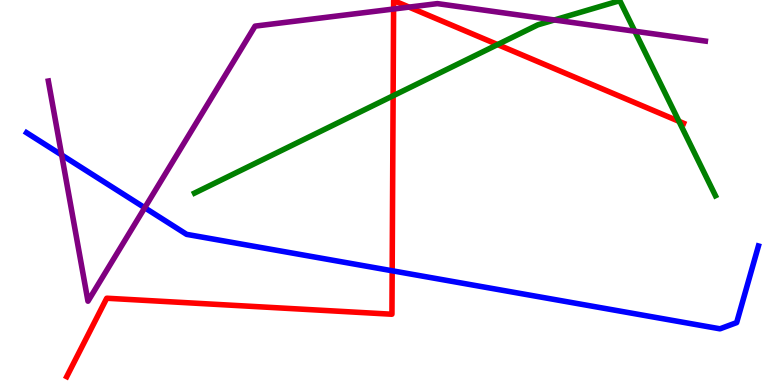[{'lines': ['blue', 'red'], 'intersections': [{'x': 5.06, 'y': 2.97}]}, {'lines': ['green', 'red'], 'intersections': [{'x': 5.07, 'y': 7.51}, {'x': 6.42, 'y': 8.84}, {'x': 8.76, 'y': 6.85}]}, {'lines': ['purple', 'red'], 'intersections': [{'x': 5.08, 'y': 9.77}, {'x': 5.28, 'y': 9.82}]}, {'lines': ['blue', 'green'], 'intersections': []}, {'lines': ['blue', 'purple'], 'intersections': [{'x': 0.796, 'y': 5.97}, {'x': 1.87, 'y': 4.6}]}, {'lines': ['green', 'purple'], 'intersections': [{'x': 7.15, 'y': 9.48}, {'x': 8.19, 'y': 9.19}]}]